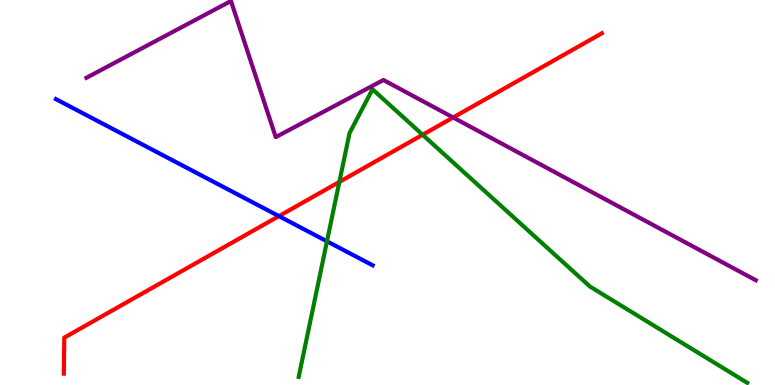[{'lines': ['blue', 'red'], 'intersections': [{'x': 3.6, 'y': 4.39}]}, {'lines': ['green', 'red'], 'intersections': [{'x': 4.38, 'y': 5.28}, {'x': 5.45, 'y': 6.5}]}, {'lines': ['purple', 'red'], 'intersections': [{'x': 5.85, 'y': 6.95}]}, {'lines': ['blue', 'green'], 'intersections': [{'x': 4.22, 'y': 3.73}]}, {'lines': ['blue', 'purple'], 'intersections': []}, {'lines': ['green', 'purple'], 'intersections': []}]